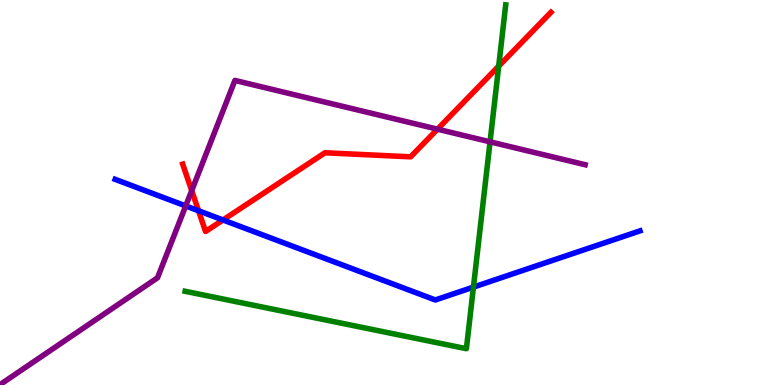[{'lines': ['blue', 'red'], 'intersections': [{'x': 2.56, 'y': 4.53}, {'x': 2.88, 'y': 4.29}]}, {'lines': ['green', 'red'], 'intersections': [{'x': 6.43, 'y': 8.28}]}, {'lines': ['purple', 'red'], 'intersections': [{'x': 2.47, 'y': 5.05}, {'x': 5.64, 'y': 6.64}]}, {'lines': ['blue', 'green'], 'intersections': [{'x': 6.11, 'y': 2.54}]}, {'lines': ['blue', 'purple'], 'intersections': [{'x': 2.4, 'y': 4.65}]}, {'lines': ['green', 'purple'], 'intersections': [{'x': 6.32, 'y': 6.32}]}]